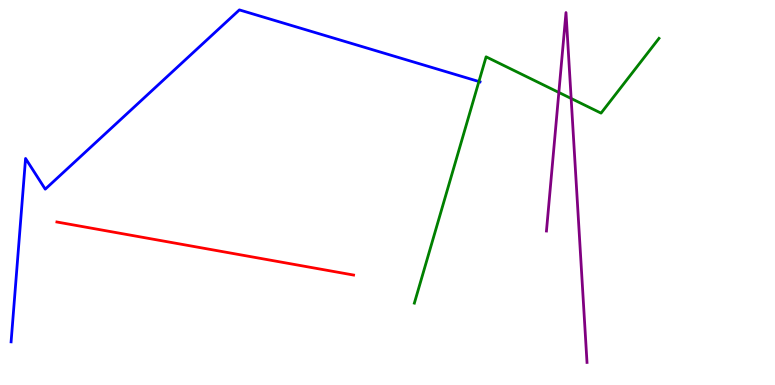[{'lines': ['blue', 'red'], 'intersections': []}, {'lines': ['green', 'red'], 'intersections': []}, {'lines': ['purple', 'red'], 'intersections': []}, {'lines': ['blue', 'green'], 'intersections': [{'x': 6.18, 'y': 7.88}]}, {'lines': ['blue', 'purple'], 'intersections': []}, {'lines': ['green', 'purple'], 'intersections': [{'x': 7.21, 'y': 7.6}, {'x': 7.37, 'y': 7.44}]}]